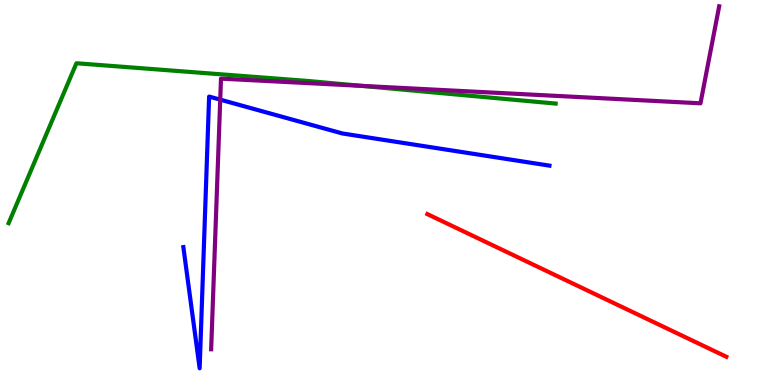[{'lines': ['blue', 'red'], 'intersections': []}, {'lines': ['green', 'red'], 'intersections': []}, {'lines': ['purple', 'red'], 'intersections': []}, {'lines': ['blue', 'green'], 'intersections': []}, {'lines': ['blue', 'purple'], 'intersections': [{'x': 2.84, 'y': 7.41}]}, {'lines': ['green', 'purple'], 'intersections': [{'x': 4.67, 'y': 7.77}]}]